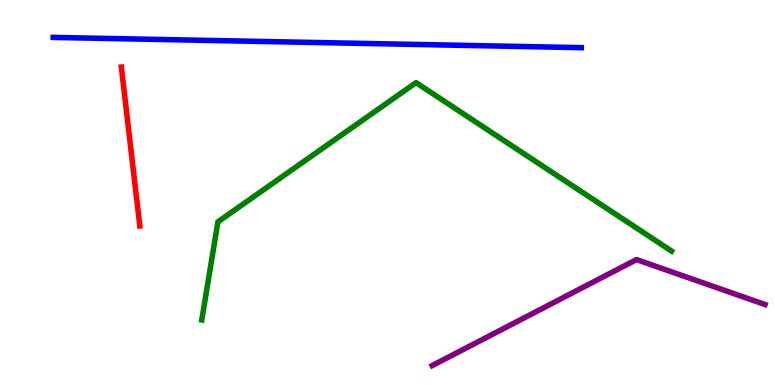[{'lines': ['blue', 'red'], 'intersections': []}, {'lines': ['green', 'red'], 'intersections': []}, {'lines': ['purple', 'red'], 'intersections': []}, {'lines': ['blue', 'green'], 'intersections': []}, {'lines': ['blue', 'purple'], 'intersections': []}, {'lines': ['green', 'purple'], 'intersections': []}]